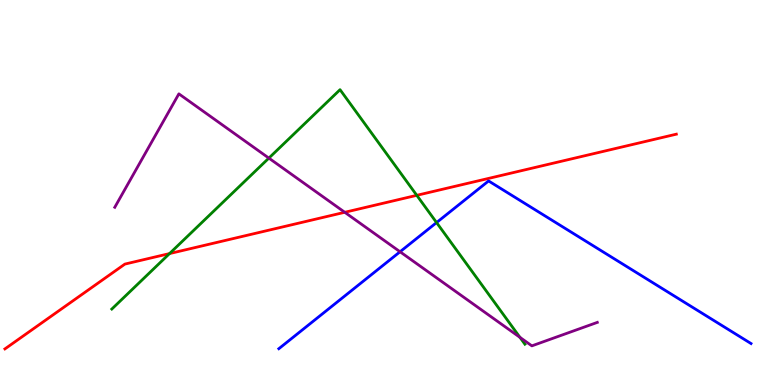[{'lines': ['blue', 'red'], 'intersections': []}, {'lines': ['green', 'red'], 'intersections': [{'x': 2.19, 'y': 3.41}, {'x': 5.38, 'y': 4.93}]}, {'lines': ['purple', 'red'], 'intersections': [{'x': 4.45, 'y': 4.49}]}, {'lines': ['blue', 'green'], 'intersections': [{'x': 5.63, 'y': 4.22}]}, {'lines': ['blue', 'purple'], 'intersections': [{'x': 5.16, 'y': 3.46}]}, {'lines': ['green', 'purple'], 'intersections': [{'x': 3.47, 'y': 5.89}, {'x': 6.71, 'y': 1.24}]}]